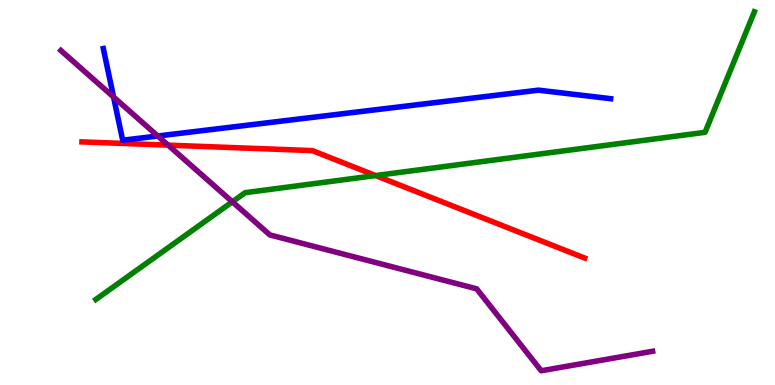[{'lines': ['blue', 'red'], 'intersections': []}, {'lines': ['green', 'red'], 'intersections': [{'x': 4.85, 'y': 5.44}]}, {'lines': ['purple', 'red'], 'intersections': [{'x': 2.17, 'y': 6.23}]}, {'lines': ['blue', 'green'], 'intersections': []}, {'lines': ['blue', 'purple'], 'intersections': [{'x': 1.47, 'y': 7.48}, {'x': 2.04, 'y': 6.47}]}, {'lines': ['green', 'purple'], 'intersections': [{'x': 3.0, 'y': 4.76}]}]